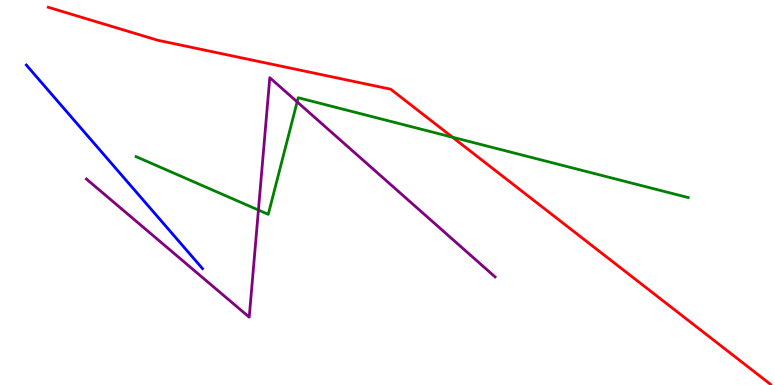[{'lines': ['blue', 'red'], 'intersections': []}, {'lines': ['green', 'red'], 'intersections': [{'x': 5.84, 'y': 6.44}]}, {'lines': ['purple', 'red'], 'intersections': []}, {'lines': ['blue', 'green'], 'intersections': []}, {'lines': ['blue', 'purple'], 'intersections': []}, {'lines': ['green', 'purple'], 'intersections': [{'x': 3.33, 'y': 4.54}, {'x': 3.83, 'y': 7.35}]}]